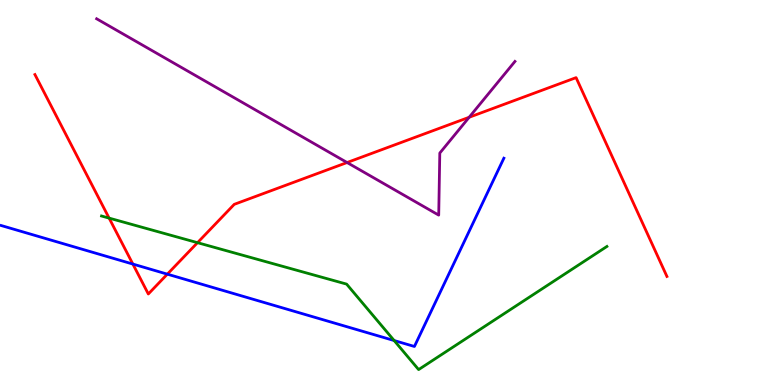[{'lines': ['blue', 'red'], 'intersections': [{'x': 1.71, 'y': 3.14}, {'x': 2.16, 'y': 2.88}]}, {'lines': ['green', 'red'], 'intersections': [{'x': 1.41, 'y': 4.33}, {'x': 2.55, 'y': 3.7}]}, {'lines': ['purple', 'red'], 'intersections': [{'x': 4.48, 'y': 5.78}, {'x': 6.05, 'y': 6.95}]}, {'lines': ['blue', 'green'], 'intersections': [{'x': 5.09, 'y': 1.15}]}, {'lines': ['blue', 'purple'], 'intersections': []}, {'lines': ['green', 'purple'], 'intersections': []}]